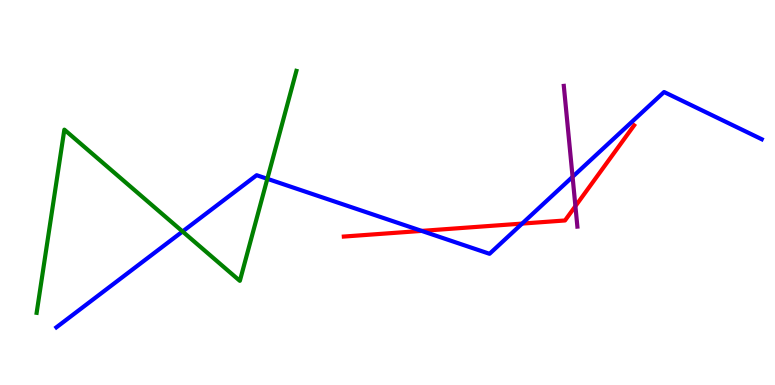[{'lines': ['blue', 'red'], 'intersections': [{'x': 5.44, 'y': 4.0}, {'x': 6.74, 'y': 4.19}]}, {'lines': ['green', 'red'], 'intersections': []}, {'lines': ['purple', 'red'], 'intersections': [{'x': 7.42, 'y': 4.65}]}, {'lines': ['blue', 'green'], 'intersections': [{'x': 2.36, 'y': 3.99}, {'x': 3.45, 'y': 5.36}]}, {'lines': ['blue', 'purple'], 'intersections': [{'x': 7.39, 'y': 5.41}]}, {'lines': ['green', 'purple'], 'intersections': []}]